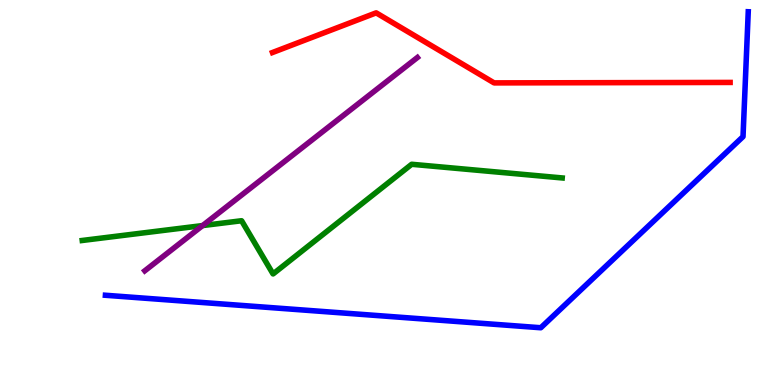[{'lines': ['blue', 'red'], 'intersections': []}, {'lines': ['green', 'red'], 'intersections': []}, {'lines': ['purple', 'red'], 'intersections': []}, {'lines': ['blue', 'green'], 'intersections': []}, {'lines': ['blue', 'purple'], 'intersections': []}, {'lines': ['green', 'purple'], 'intersections': [{'x': 2.61, 'y': 4.14}]}]